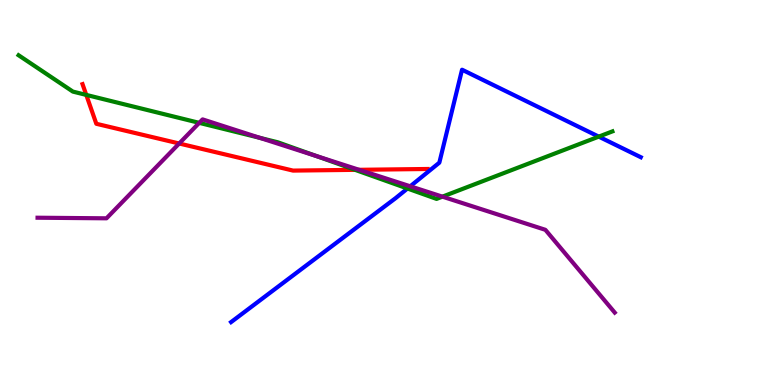[{'lines': ['blue', 'red'], 'intersections': []}, {'lines': ['green', 'red'], 'intersections': [{'x': 1.11, 'y': 7.53}, {'x': 4.58, 'y': 5.59}]}, {'lines': ['purple', 'red'], 'intersections': [{'x': 2.31, 'y': 6.27}, {'x': 4.63, 'y': 5.59}]}, {'lines': ['blue', 'green'], 'intersections': [{'x': 5.26, 'y': 5.1}, {'x': 7.73, 'y': 6.45}]}, {'lines': ['blue', 'purple'], 'intersections': [{'x': 5.29, 'y': 5.16}]}, {'lines': ['green', 'purple'], 'intersections': [{'x': 2.57, 'y': 6.81}, {'x': 3.35, 'y': 6.42}, {'x': 4.09, 'y': 5.94}, {'x': 5.71, 'y': 4.89}]}]